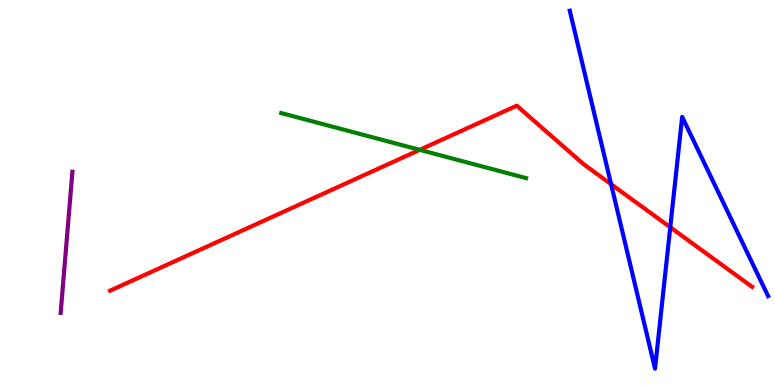[{'lines': ['blue', 'red'], 'intersections': [{'x': 7.89, 'y': 5.22}, {'x': 8.65, 'y': 4.1}]}, {'lines': ['green', 'red'], 'intersections': [{'x': 5.42, 'y': 6.11}]}, {'lines': ['purple', 'red'], 'intersections': []}, {'lines': ['blue', 'green'], 'intersections': []}, {'lines': ['blue', 'purple'], 'intersections': []}, {'lines': ['green', 'purple'], 'intersections': []}]